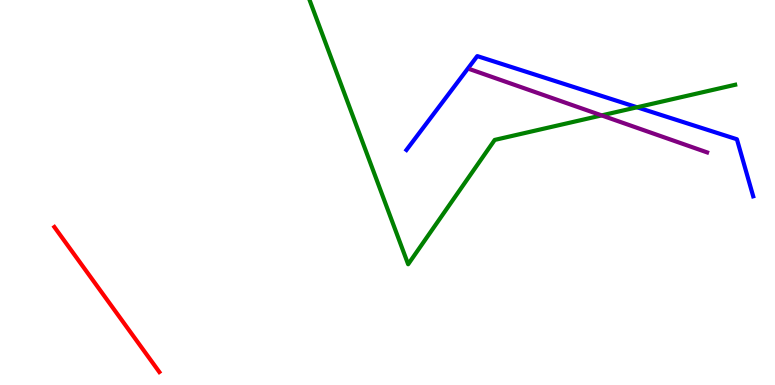[{'lines': ['blue', 'red'], 'intersections': []}, {'lines': ['green', 'red'], 'intersections': []}, {'lines': ['purple', 'red'], 'intersections': []}, {'lines': ['blue', 'green'], 'intersections': [{'x': 8.22, 'y': 7.21}]}, {'lines': ['blue', 'purple'], 'intersections': []}, {'lines': ['green', 'purple'], 'intersections': [{'x': 7.76, 'y': 7.0}]}]